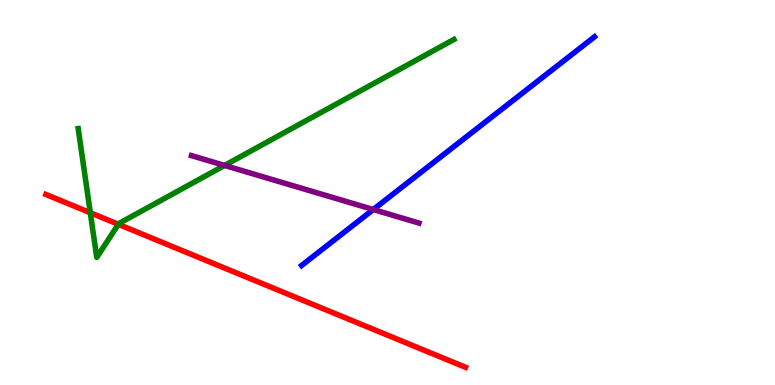[{'lines': ['blue', 'red'], 'intersections': []}, {'lines': ['green', 'red'], 'intersections': [{'x': 1.17, 'y': 4.47}, {'x': 1.53, 'y': 4.17}]}, {'lines': ['purple', 'red'], 'intersections': []}, {'lines': ['blue', 'green'], 'intersections': []}, {'lines': ['blue', 'purple'], 'intersections': [{'x': 4.82, 'y': 4.56}]}, {'lines': ['green', 'purple'], 'intersections': [{'x': 2.9, 'y': 5.7}]}]